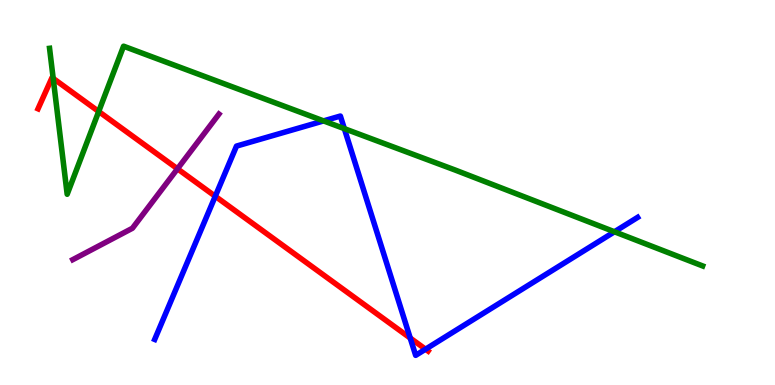[{'lines': ['blue', 'red'], 'intersections': [{'x': 2.78, 'y': 4.9}, {'x': 5.29, 'y': 1.22}, {'x': 5.49, 'y': 0.93}]}, {'lines': ['green', 'red'], 'intersections': [{'x': 0.686, 'y': 7.96}, {'x': 1.27, 'y': 7.1}]}, {'lines': ['purple', 'red'], 'intersections': [{'x': 2.29, 'y': 5.62}]}, {'lines': ['blue', 'green'], 'intersections': [{'x': 4.18, 'y': 6.86}, {'x': 4.44, 'y': 6.66}, {'x': 7.93, 'y': 3.98}]}, {'lines': ['blue', 'purple'], 'intersections': []}, {'lines': ['green', 'purple'], 'intersections': []}]